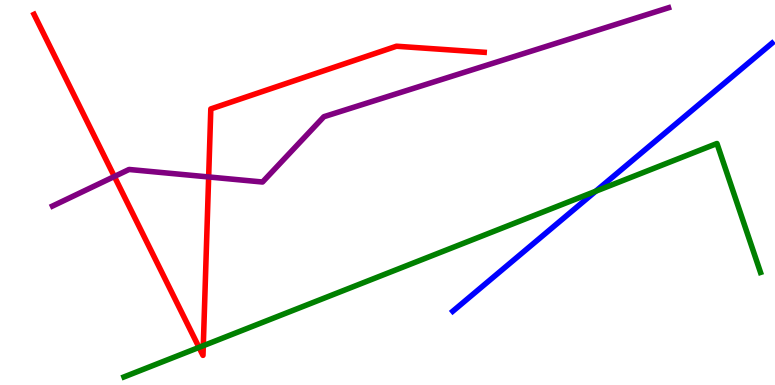[{'lines': ['blue', 'red'], 'intersections': []}, {'lines': ['green', 'red'], 'intersections': [{'x': 2.57, 'y': 0.977}, {'x': 2.62, 'y': 1.02}]}, {'lines': ['purple', 'red'], 'intersections': [{'x': 1.48, 'y': 5.42}, {'x': 2.69, 'y': 5.4}]}, {'lines': ['blue', 'green'], 'intersections': [{'x': 7.69, 'y': 5.03}]}, {'lines': ['blue', 'purple'], 'intersections': []}, {'lines': ['green', 'purple'], 'intersections': []}]